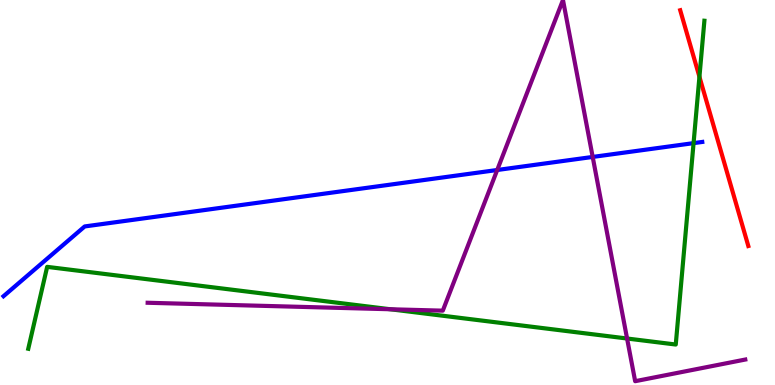[{'lines': ['blue', 'red'], 'intersections': []}, {'lines': ['green', 'red'], 'intersections': [{'x': 9.02, 'y': 8.01}]}, {'lines': ['purple', 'red'], 'intersections': []}, {'lines': ['blue', 'green'], 'intersections': [{'x': 8.95, 'y': 6.28}]}, {'lines': ['blue', 'purple'], 'intersections': [{'x': 6.42, 'y': 5.58}, {'x': 7.65, 'y': 5.92}]}, {'lines': ['green', 'purple'], 'intersections': [{'x': 5.04, 'y': 1.97}, {'x': 8.09, 'y': 1.21}]}]